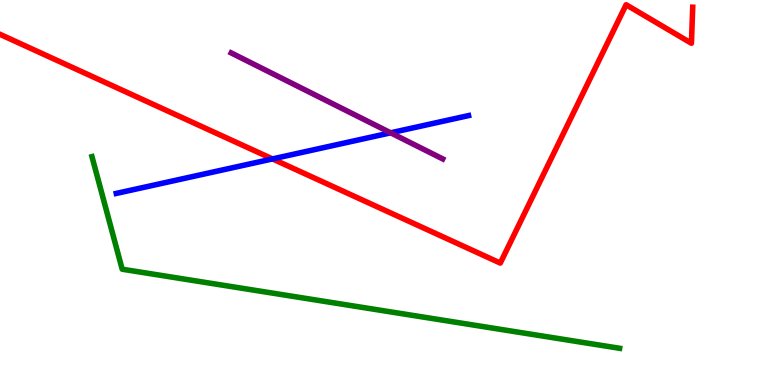[{'lines': ['blue', 'red'], 'intersections': [{'x': 3.52, 'y': 5.87}]}, {'lines': ['green', 'red'], 'intersections': []}, {'lines': ['purple', 'red'], 'intersections': []}, {'lines': ['blue', 'green'], 'intersections': []}, {'lines': ['blue', 'purple'], 'intersections': [{'x': 5.04, 'y': 6.55}]}, {'lines': ['green', 'purple'], 'intersections': []}]